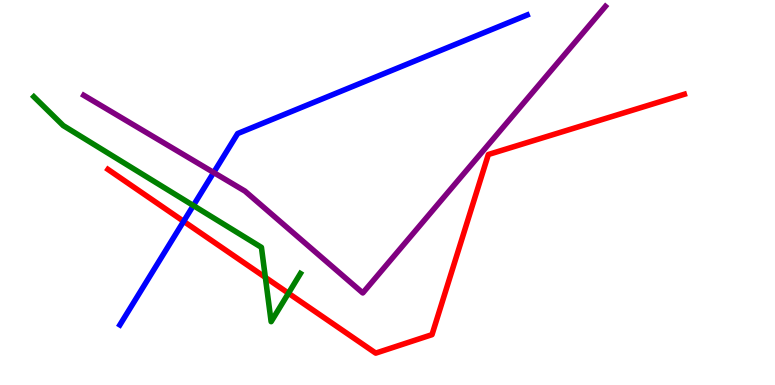[{'lines': ['blue', 'red'], 'intersections': [{'x': 2.37, 'y': 4.25}]}, {'lines': ['green', 'red'], 'intersections': [{'x': 3.42, 'y': 2.8}, {'x': 3.72, 'y': 2.38}]}, {'lines': ['purple', 'red'], 'intersections': []}, {'lines': ['blue', 'green'], 'intersections': [{'x': 2.49, 'y': 4.66}]}, {'lines': ['blue', 'purple'], 'intersections': [{'x': 2.76, 'y': 5.52}]}, {'lines': ['green', 'purple'], 'intersections': []}]